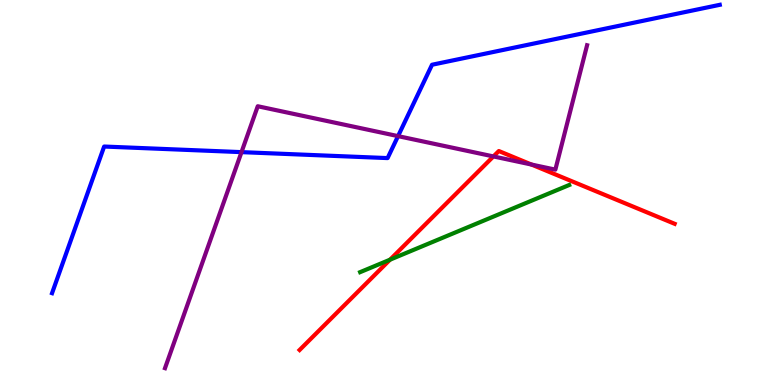[{'lines': ['blue', 'red'], 'intersections': []}, {'lines': ['green', 'red'], 'intersections': [{'x': 5.03, 'y': 3.25}]}, {'lines': ['purple', 'red'], 'intersections': [{'x': 6.37, 'y': 5.94}, {'x': 6.86, 'y': 5.73}]}, {'lines': ['blue', 'green'], 'intersections': []}, {'lines': ['blue', 'purple'], 'intersections': [{'x': 3.12, 'y': 6.05}, {'x': 5.14, 'y': 6.46}]}, {'lines': ['green', 'purple'], 'intersections': []}]